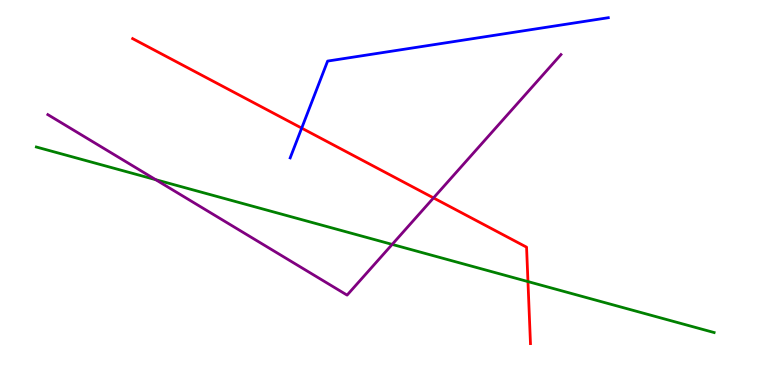[{'lines': ['blue', 'red'], 'intersections': [{'x': 3.89, 'y': 6.67}]}, {'lines': ['green', 'red'], 'intersections': [{'x': 6.81, 'y': 2.69}]}, {'lines': ['purple', 'red'], 'intersections': [{'x': 5.59, 'y': 4.86}]}, {'lines': ['blue', 'green'], 'intersections': []}, {'lines': ['blue', 'purple'], 'intersections': []}, {'lines': ['green', 'purple'], 'intersections': [{'x': 2.01, 'y': 5.33}, {'x': 5.06, 'y': 3.65}]}]